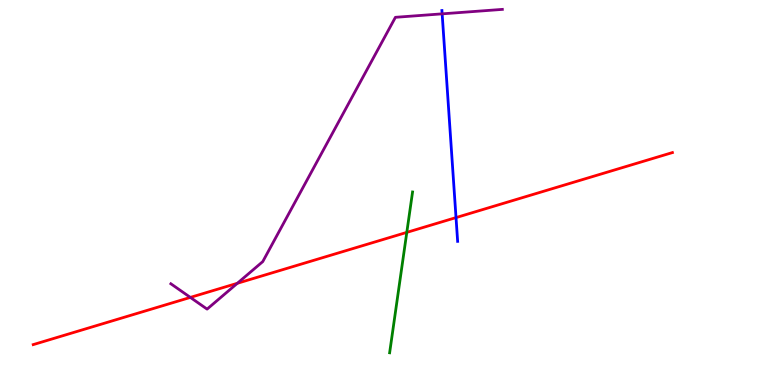[{'lines': ['blue', 'red'], 'intersections': [{'x': 5.88, 'y': 4.35}]}, {'lines': ['green', 'red'], 'intersections': [{'x': 5.25, 'y': 3.96}]}, {'lines': ['purple', 'red'], 'intersections': [{'x': 2.46, 'y': 2.28}, {'x': 3.06, 'y': 2.64}]}, {'lines': ['blue', 'green'], 'intersections': []}, {'lines': ['blue', 'purple'], 'intersections': [{'x': 5.71, 'y': 9.64}]}, {'lines': ['green', 'purple'], 'intersections': []}]